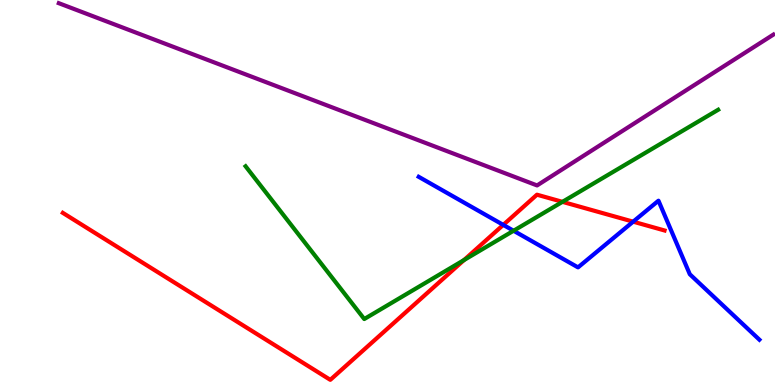[{'lines': ['blue', 'red'], 'intersections': [{'x': 6.49, 'y': 4.16}, {'x': 8.17, 'y': 4.24}]}, {'lines': ['green', 'red'], 'intersections': [{'x': 5.99, 'y': 3.25}, {'x': 7.26, 'y': 4.76}]}, {'lines': ['purple', 'red'], 'intersections': []}, {'lines': ['blue', 'green'], 'intersections': [{'x': 6.63, 'y': 4.01}]}, {'lines': ['blue', 'purple'], 'intersections': []}, {'lines': ['green', 'purple'], 'intersections': []}]